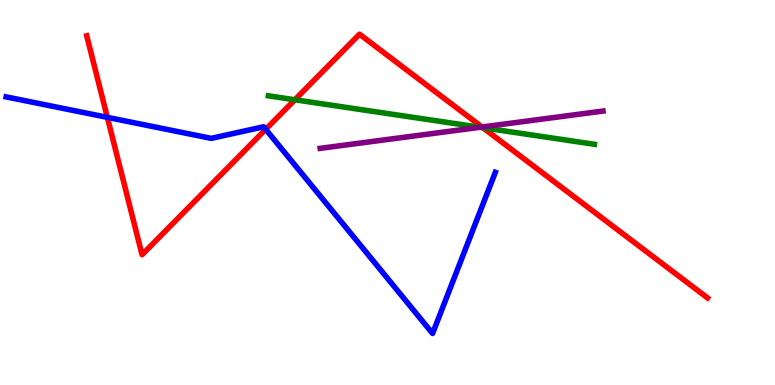[{'lines': ['blue', 'red'], 'intersections': [{'x': 1.39, 'y': 6.95}, {'x': 3.43, 'y': 6.64}]}, {'lines': ['green', 'red'], 'intersections': [{'x': 3.8, 'y': 7.41}, {'x': 6.23, 'y': 6.68}]}, {'lines': ['purple', 'red'], 'intersections': [{'x': 6.22, 'y': 6.7}]}, {'lines': ['blue', 'green'], 'intersections': []}, {'lines': ['blue', 'purple'], 'intersections': []}, {'lines': ['green', 'purple'], 'intersections': [{'x': 6.19, 'y': 6.69}]}]